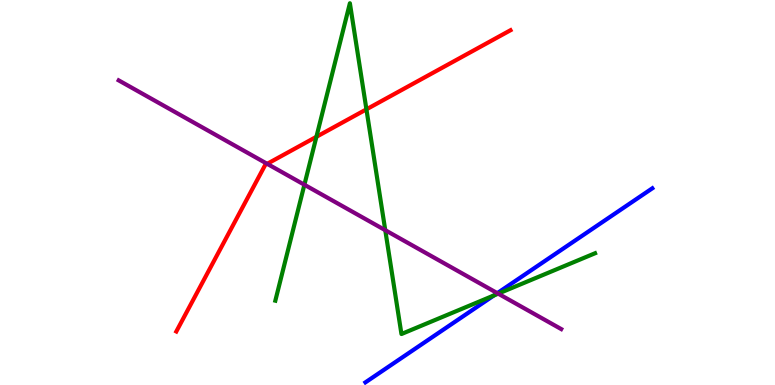[{'lines': ['blue', 'red'], 'intersections': []}, {'lines': ['green', 'red'], 'intersections': [{'x': 4.08, 'y': 6.45}, {'x': 4.73, 'y': 7.16}]}, {'lines': ['purple', 'red'], 'intersections': [{'x': 3.45, 'y': 5.74}]}, {'lines': ['blue', 'green'], 'intersections': [{'x': 6.37, 'y': 2.33}]}, {'lines': ['blue', 'purple'], 'intersections': [{'x': 6.42, 'y': 2.39}]}, {'lines': ['green', 'purple'], 'intersections': [{'x': 3.93, 'y': 5.2}, {'x': 4.97, 'y': 4.02}, {'x': 6.43, 'y': 2.37}]}]